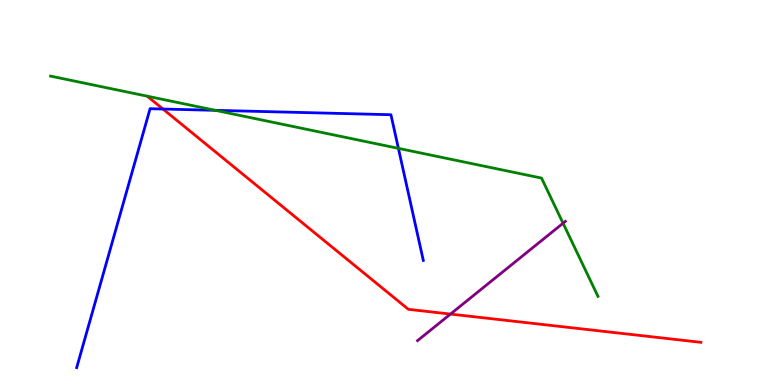[{'lines': ['blue', 'red'], 'intersections': [{'x': 2.1, 'y': 7.17}]}, {'lines': ['green', 'red'], 'intersections': []}, {'lines': ['purple', 'red'], 'intersections': [{'x': 5.81, 'y': 1.84}]}, {'lines': ['blue', 'green'], 'intersections': [{'x': 2.78, 'y': 7.13}, {'x': 5.14, 'y': 6.15}]}, {'lines': ['blue', 'purple'], 'intersections': []}, {'lines': ['green', 'purple'], 'intersections': [{'x': 7.27, 'y': 4.2}]}]